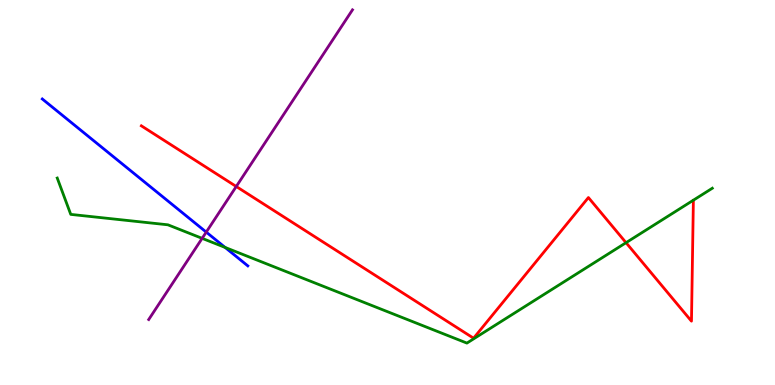[{'lines': ['blue', 'red'], 'intersections': []}, {'lines': ['green', 'red'], 'intersections': [{'x': 8.08, 'y': 3.7}]}, {'lines': ['purple', 'red'], 'intersections': [{'x': 3.05, 'y': 5.16}]}, {'lines': ['blue', 'green'], 'intersections': [{'x': 2.9, 'y': 3.57}]}, {'lines': ['blue', 'purple'], 'intersections': [{'x': 2.66, 'y': 3.97}]}, {'lines': ['green', 'purple'], 'intersections': [{'x': 2.61, 'y': 3.81}]}]